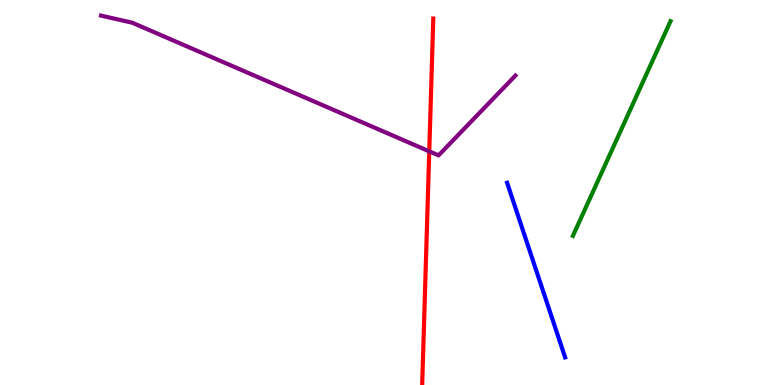[{'lines': ['blue', 'red'], 'intersections': []}, {'lines': ['green', 'red'], 'intersections': []}, {'lines': ['purple', 'red'], 'intersections': [{'x': 5.54, 'y': 6.07}]}, {'lines': ['blue', 'green'], 'intersections': []}, {'lines': ['blue', 'purple'], 'intersections': []}, {'lines': ['green', 'purple'], 'intersections': []}]